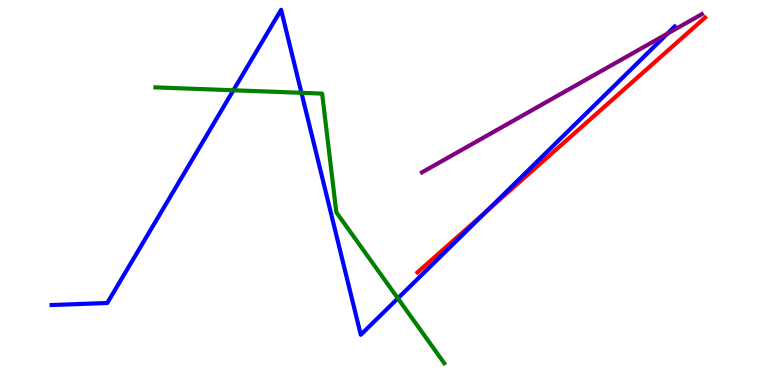[{'lines': ['blue', 'red'], 'intersections': [{'x': 6.29, 'y': 4.53}]}, {'lines': ['green', 'red'], 'intersections': []}, {'lines': ['purple', 'red'], 'intersections': []}, {'lines': ['blue', 'green'], 'intersections': [{'x': 3.01, 'y': 7.66}, {'x': 3.89, 'y': 7.59}, {'x': 5.13, 'y': 2.25}]}, {'lines': ['blue', 'purple'], 'intersections': [{'x': 8.61, 'y': 9.13}]}, {'lines': ['green', 'purple'], 'intersections': []}]